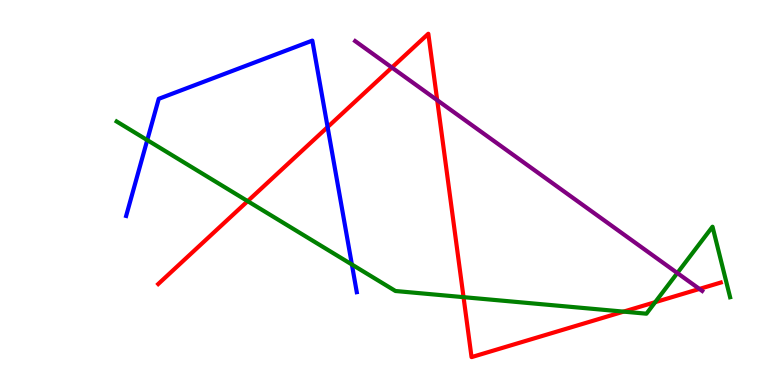[{'lines': ['blue', 'red'], 'intersections': [{'x': 4.23, 'y': 6.7}]}, {'lines': ['green', 'red'], 'intersections': [{'x': 3.2, 'y': 4.78}, {'x': 5.98, 'y': 2.28}, {'x': 8.05, 'y': 1.91}, {'x': 8.45, 'y': 2.15}]}, {'lines': ['purple', 'red'], 'intersections': [{'x': 5.06, 'y': 8.25}, {'x': 5.64, 'y': 7.4}, {'x': 9.02, 'y': 2.5}]}, {'lines': ['blue', 'green'], 'intersections': [{'x': 1.9, 'y': 6.36}, {'x': 4.54, 'y': 3.13}]}, {'lines': ['blue', 'purple'], 'intersections': []}, {'lines': ['green', 'purple'], 'intersections': [{'x': 8.74, 'y': 2.91}]}]